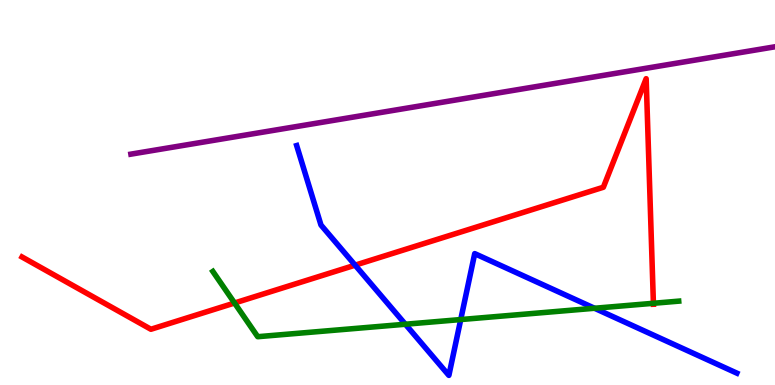[{'lines': ['blue', 'red'], 'intersections': [{'x': 4.58, 'y': 3.11}]}, {'lines': ['green', 'red'], 'intersections': [{'x': 3.03, 'y': 2.13}, {'x': 8.43, 'y': 2.12}]}, {'lines': ['purple', 'red'], 'intersections': []}, {'lines': ['blue', 'green'], 'intersections': [{'x': 5.23, 'y': 1.58}, {'x': 5.94, 'y': 1.7}, {'x': 7.67, 'y': 1.99}]}, {'lines': ['blue', 'purple'], 'intersections': []}, {'lines': ['green', 'purple'], 'intersections': []}]